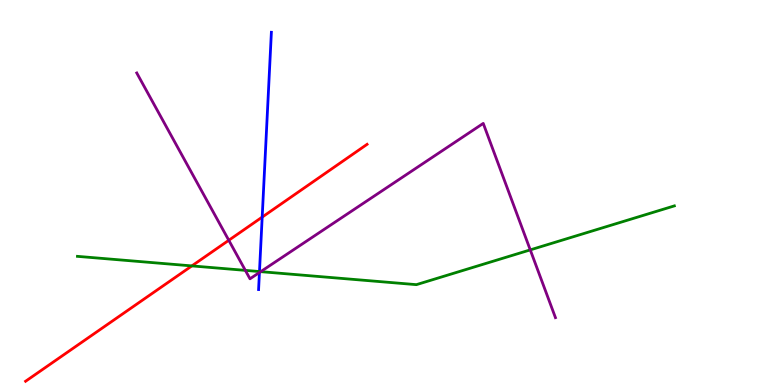[{'lines': ['blue', 'red'], 'intersections': [{'x': 3.38, 'y': 4.36}]}, {'lines': ['green', 'red'], 'intersections': [{'x': 2.48, 'y': 3.09}]}, {'lines': ['purple', 'red'], 'intersections': [{'x': 2.95, 'y': 3.76}]}, {'lines': ['blue', 'green'], 'intersections': [{'x': 3.35, 'y': 2.95}]}, {'lines': ['blue', 'purple'], 'intersections': [{'x': 3.35, 'y': 2.92}]}, {'lines': ['green', 'purple'], 'intersections': [{'x': 3.17, 'y': 2.98}, {'x': 3.36, 'y': 2.94}, {'x': 6.84, 'y': 3.51}]}]